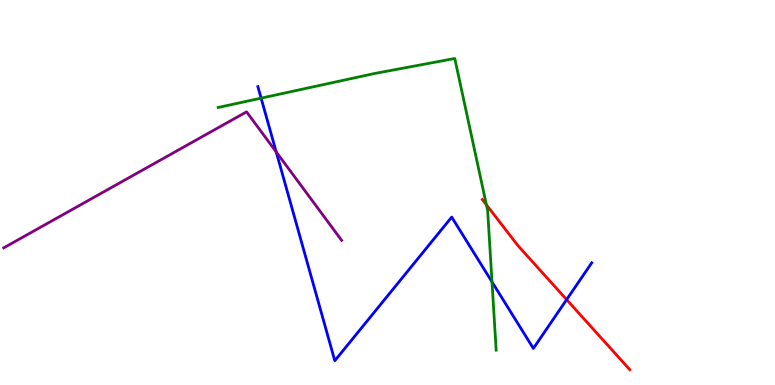[{'lines': ['blue', 'red'], 'intersections': [{'x': 7.31, 'y': 2.22}]}, {'lines': ['green', 'red'], 'intersections': [{'x': 6.28, 'y': 4.68}]}, {'lines': ['purple', 'red'], 'intersections': []}, {'lines': ['blue', 'green'], 'intersections': [{'x': 3.37, 'y': 7.45}, {'x': 6.35, 'y': 2.68}]}, {'lines': ['blue', 'purple'], 'intersections': [{'x': 3.56, 'y': 6.05}]}, {'lines': ['green', 'purple'], 'intersections': []}]